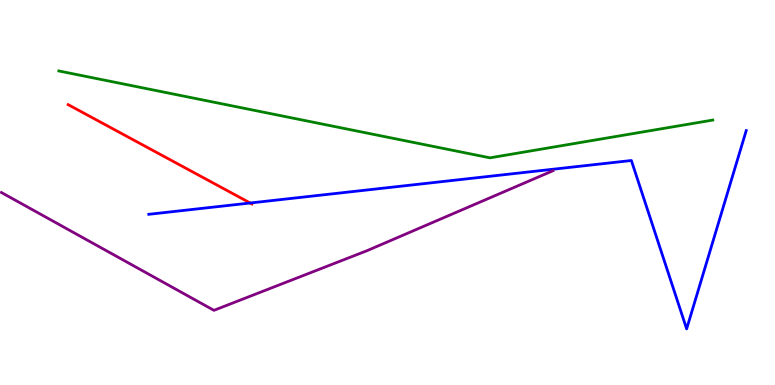[{'lines': ['blue', 'red'], 'intersections': [{'x': 3.23, 'y': 4.73}]}, {'lines': ['green', 'red'], 'intersections': []}, {'lines': ['purple', 'red'], 'intersections': []}, {'lines': ['blue', 'green'], 'intersections': []}, {'lines': ['blue', 'purple'], 'intersections': []}, {'lines': ['green', 'purple'], 'intersections': []}]